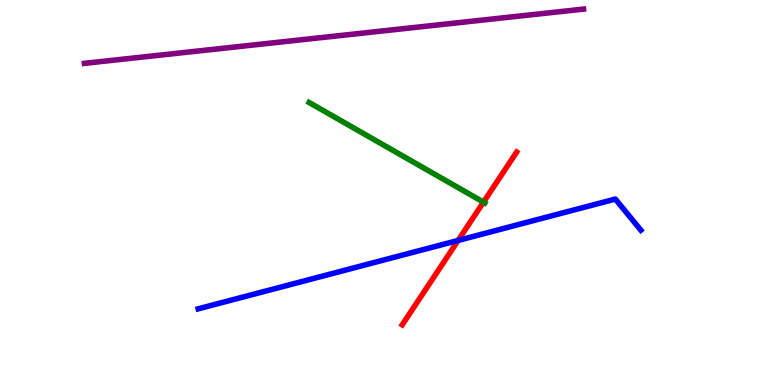[{'lines': ['blue', 'red'], 'intersections': [{'x': 5.91, 'y': 3.75}]}, {'lines': ['green', 'red'], 'intersections': [{'x': 6.24, 'y': 4.75}]}, {'lines': ['purple', 'red'], 'intersections': []}, {'lines': ['blue', 'green'], 'intersections': []}, {'lines': ['blue', 'purple'], 'intersections': []}, {'lines': ['green', 'purple'], 'intersections': []}]